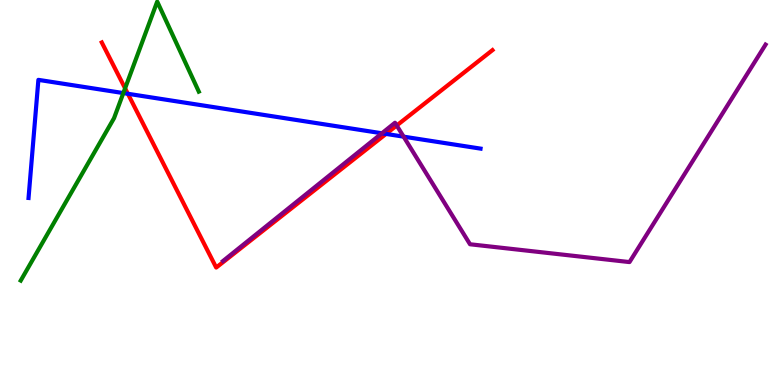[{'lines': ['blue', 'red'], 'intersections': [{'x': 1.65, 'y': 7.56}, {'x': 4.98, 'y': 6.52}]}, {'lines': ['green', 'red'], 'intersections': [{'x': 1.61, 'y': 7.71}]}, {'lines': ['purple', 'red'], 'intersections': [{'x': 5.12, 'y': 6.74}]}, {'lines': ['blue', 'green'], 'intersections': [{'x': 1.59, 'y': 7.58}]}, {'lines': ['blue', 'purple'], 'intersections': [{'x': 4.93, 'y': 6.54}, {'x': 5.21, 'y': 6.45}]}, {'lines': ['green', 'purple'], 'intersections': []}]